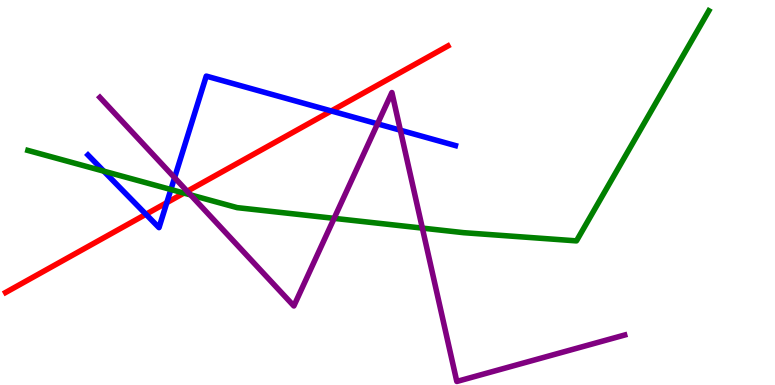[{'lines': ['blue', 'red'], 'intersections': [{'x': 1.88, 'y': 4.43}, {'x': 2.15, 'y': 4.74}, {'x': 4.27, 'y': 7.12}]}, {'lines': ['green', 'red'], 'intersections': [{'x': 2.37, 'y': 4.98}]}, {'lines': ['purple', 'red'], 'intersections': [{'x': 2.42, 'y': 5.03}]}, {'lines': ['blue', 'green'], 'intersections': [{'x': 1.34, 'y': 5.55}, {'x': 2.21, 'y': 5.08}]}, {'lines': ['blue', 'purple'], 'intersections': [{'x': 2.25, 'y': 5.38}, {'x': 4.87, 'y': 6.78}, {'x': 5.17, 'y': 6.62}]}, {'lines': ['green', 'purple'], 'intersections': [{'x': 2.46, 'y': 4.94}, {'x': 4.31, 'y': 4.33}, {'x': 5.45, 'y': 4.07}]}]